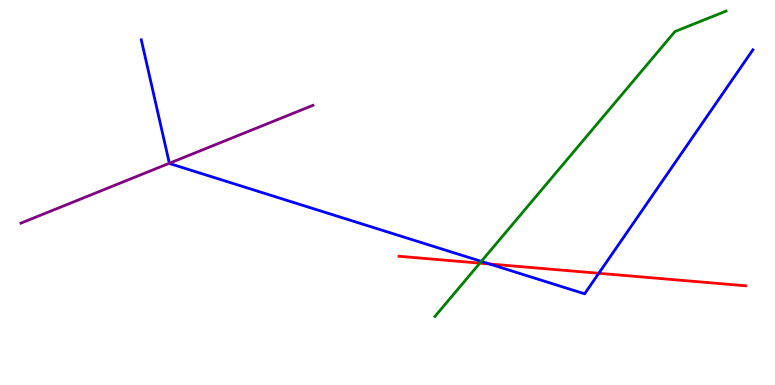[{'lines': ['blue', 'red'], 'intersections': [{'x': 6.32, 'y': 3.14}, {'x': 7.73, 'y': 2.9}]}, {'lines': ['green', 'red'], 'intersections': [{'x': 6.19, 'y': 3.16}]}, {'lines': ['purple', 'red'], 'intersections': []}, {'lines': ['blue', 'green'], 'intersections': [{'x': 6.21, 'y': 3.21}]}, {'lines': ['blue', 'purple'], 'intersections': [{'x': 2.19, 'y': 5.76}]}, {'lines': ['green', 'purple'], 'intersections': []}]